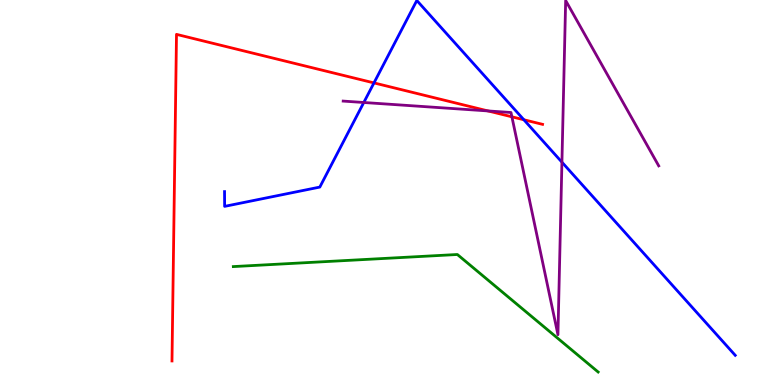[{'lines': ['blue', 'red'], 'intersections': [{'x': 4.83, 'y': 7.85}, {'x': 6.76, 'y': 6.89}]}, {'lines': ['green', 'red'], 'intersections': []}, {'lines': ['purple', 'red'], 'intersections': [{'x': 6.3, 'y': 7.12}, {'x': 6.61, 'y': 6.97}]}, {'lines': ['blue', 'green'], 'intersections': []}, {'lines': ['blue', 'purple'], 'intersections': [{'x': 4.69, 'y': 7.34}, {'x': 7.25, 'y': 5.79}]}, {'lines': ['green', 'purple'], 'intersections': []}]